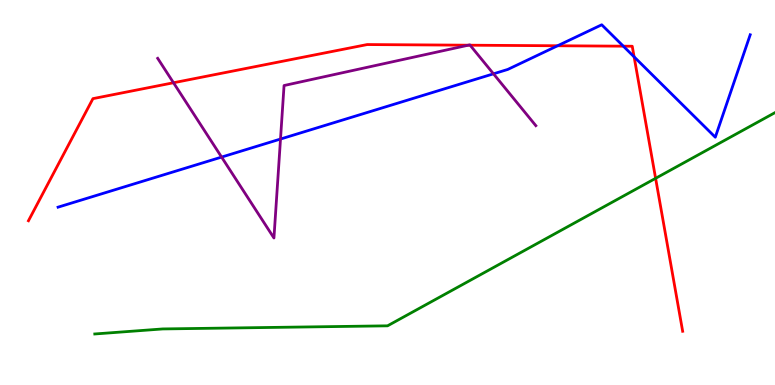[{'lines': ['blue', 'red'], 'intersections': [{'x': 7.19, 'y': 8.81}, {'x': 8.04, 'y': 8.8}, {'x': 8.18, 'y': 8.52}]}, {'lines': ['green', 'red'], 'intersections': [{'x': 8.46, 'y': 5.37}]}, {'lines': ['purple', 'red'], 'intersections': [{'x': 2.24, 'y': 7.85}, {'x': 6.04, 'y': 8.83}, {'x': 6.07, 'y': 8.83}]}, {'lines': ['blue', 'green'], 'intersections': []}, {'lines': ['blue', 'purple'], 'intersections': [{'x': 2.86, 'y': 5.92}, {'x': 3.62, 'y': 6.39}, {'x': 6.37, 'y': 8.08}]}, {'lines': ['green', 'purple'], 'intersections': []}]